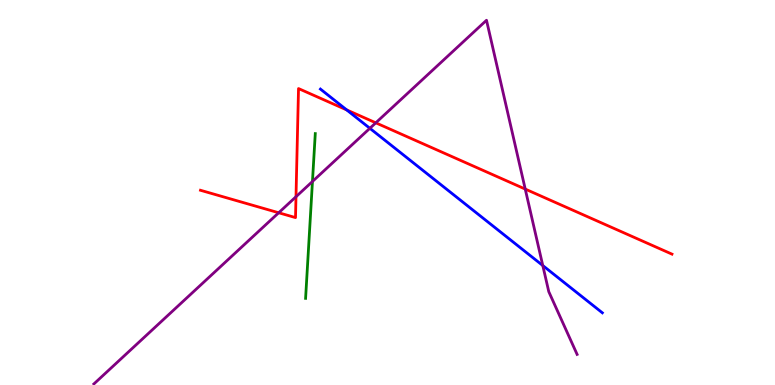[{'lines': ['blue', 'red'], 'intersections': [{'x': 4.47, 'y': 7.15}]}, {'lines': ['green', 'red'], 'intersections': []}, {'lines': ['purple', 'red'], 'intersections': [{'x': 3.6, 'y': 4.47}, {'x': 3.82, 'y': 4.89}, {'x': 4.85, 'y': 6.81}, {'x': 6.78, 'y': 5.09}]}, {'lines': ['blue', 'green'], 'intersections': []}, {'lines': ['blue', 'purple'], 'intersections': [{'x': 4.77, 'y': 6.67}, {'x': 7.0, 'y': 3.1}]}, {'lines': ['green', 'purple'], 'intersections': [{'x': 4.03, 'y': 5.29}]}]